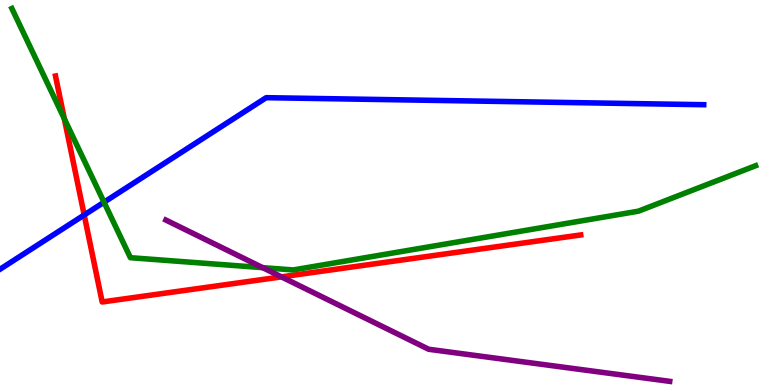[{'lines': ['blue', 'red'], 'intersections': [{'x': 1.09, 'y': 4.42}]}, {'lines': ['green', 'red'], 'intersections': [{'x': 0.83, 'y': 6.92}]}, {'lines': ['purple', 'red'], 'intersections': [{'x': 3.63, 'y': 2.81}]}, {'lines': ['blue', 'green'], 'intersections': [{'x': 1.34, 'y': 4.75}]}, {'lines': ['blue', 'purple'], 'intersections': []}, {'lines': ['green', 'purple'], 'intersections': [{'x': 3.39, 'y': 3.05}]}]